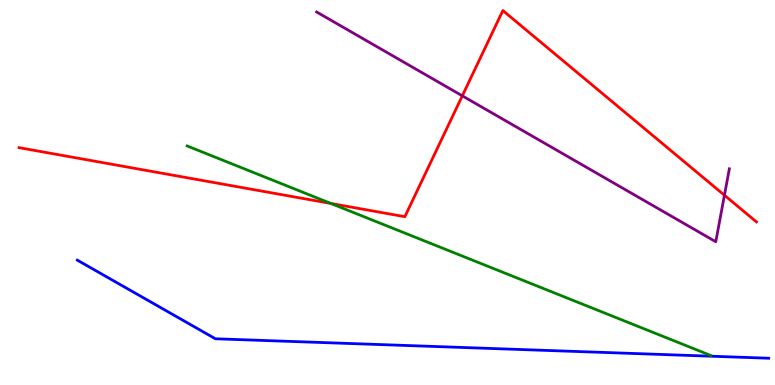[{'lines': ['blue', 'red'], 'intersections': []}, {'lines': ['green', 'red'], 'intersections': [{'x': 4.27, 'y': 4.72}]}, {'lines': ['purple', 'red'], 'intersections': [{'x': 5.97, 'y': 7.51}, {'x': 9.35, 'y': 4.93}]}, {'lines': ['blue', 'green'], 'intersections': []}, {'lines': ['blue', 'purple'], 'intersections': []}, {'lines': ['green', 'purple'], 'intersections': []}]